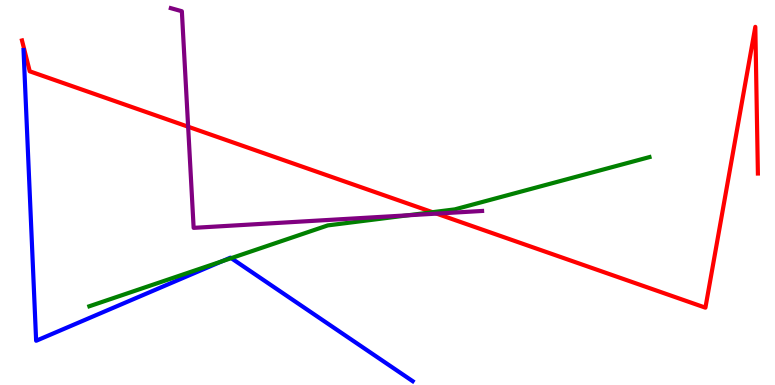[{'lines': ['blue', 'red'], 'intersections': []}, {'lines': ['green', 'red'], 'intersections': [{'x': 5.58, 'y': 4.49}]}, {'lines': ['purple', 'red'], 'intersections': [{'x': 2.43, 'y': 6.71}, {'x': 5.63, 'y': 4.45}]}, {'lines': ['blue', 'green'], 'intersections': [{'x': 2.86, 'y': 3.21}, {'x': 2.98, 'y': 3.29}]}, {'lines': ['blue', 'purple'], 'intersections': []}, {'lines': ['green', 'purple'], 'intersections': [{'x': 5.26, 'y': 4.41}]}]